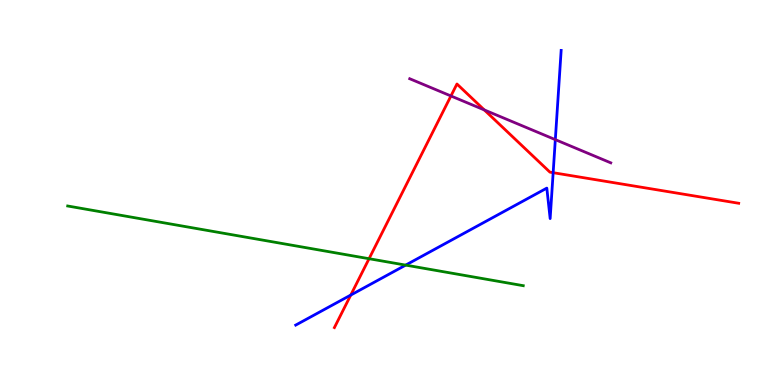[{'lines': ['blue', 'red'], 'intersections': [{'x': 4.53, 'y': 2.34}, {'x': 7.14, 'y': 5.51}]}, {'lines': ['green', 'red'], 'intersections': [{'x': 4.76, 'y': 3.28}]}, {'lines': ['purple', 'red'], 'intersections': [{'x': 5.82, 'y': 7.51}, {'x': 6.25, 'y': 7.14}]}, {'lines': ['blue', 'green'], 'intersections': [{'x': 5.23, 'y': 3.11}]}, {'lines': ['blue', 'purple'], 'intersections': [{'x': 7.17, 'y': 6.37}]}, {'lines': ['green', 'purple'], 'intersections': []}]